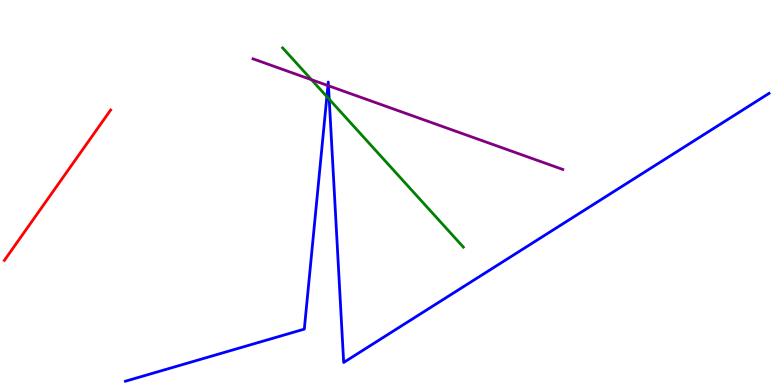[{'lines': ['blue', 'red'], 'intersections': []}, {'lines': ['green', 'red'], 'intersections': []}, {'lines': ['purple', 'red'], 'intersections': []}, {'lines': ['blue', 'green'], 'intersections': [{'x': 4.22, 'y': 7.49}, {'x': 4.25, 'y': 7.42}]}, {'lines': ['blue', 'purple'], 'intersections': [{'x': 4.23, 'y': 7.78}, {'x': 4.24, 'y': 7.77}]}, {'lines': ['green', 'purple'], 'intersections': [{'x': 4.02, 'y': 7.93}]}]